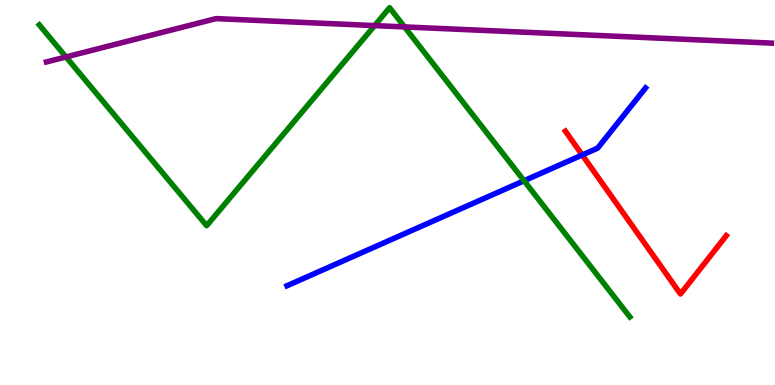[{'lines': ['blue', 'red'], 'intersections': [{'x': 7.51, 'y': 5.97}]}, {'lines': ['green', 'red'], 'intersections': []}, {'lines': ['purple', 'red'], 'intersections': []}, {'lines': ['blue', 'green'], 'intersections': [{'x': 6.76, 'y': 5.31}]}, {'lines': ['blue', 'purple'], 'intersections': []}, {'lines': ['green', 'purple'], 'intersections': [{'x': 0.851, 'y': 8.52}, {'x': 4.83, 'y': 9.34}, {'x': 5.22, 'y': 9.3}]}]